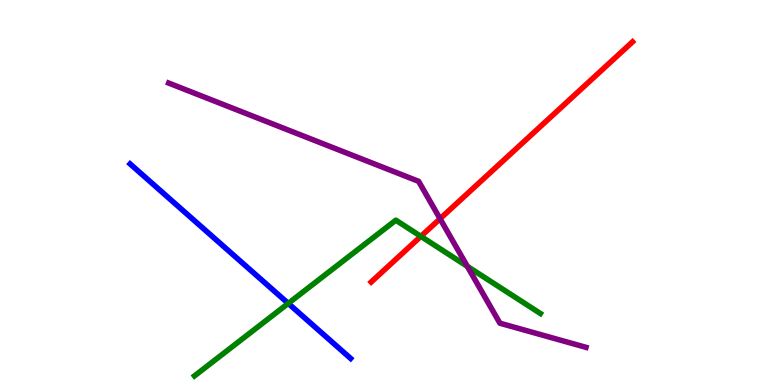[{'lines': ['blue', 'red'], 'intersections': []}, {'lines': ['green', 'red'], 'intersections': [{'x': 5.43, 'y': 3.86}]}, {'lines': ['purple', 'red'], 'intersections': [{'x': 5.68, 'y': 4.32}]}, {'lines': ['blue', 'green'], 'intersections': [{'x': 3.72, 'y': 2.12}]}, {'lines': ['blue', 'purple'], 'intersections': []}, {'lines': ['green', 'purple'], 'intersections': [{'x': 6.03, 'y': 3.08}]}]